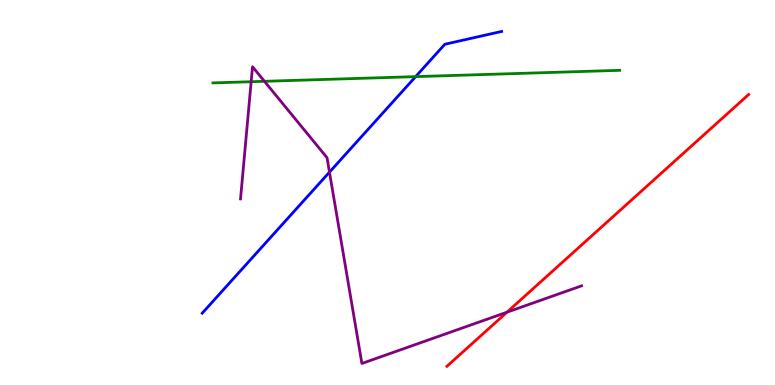[{'lines': ['blue', 'red'], 'intersections': []}, {'lines': ['green', 'red'], 'intersections': []}, {'lines': ['purple', 'red'], 'intersections': [{'x': 6.54, 'y': 1.89}]}, {'lines': ['blue', 'green'], 'intersections': [{'x': 5.36, 'y': 8.01}]}, {'lines': ['blue', 'purple'], 'intersections': [{'x': 4.25, 'y': 5.53}]}, {'lines': ['green', 'purple'], 'intersections': [{'x': 3.24, 'y': 7.88}, {'x': 3.41, 'y': 7.89}]}]